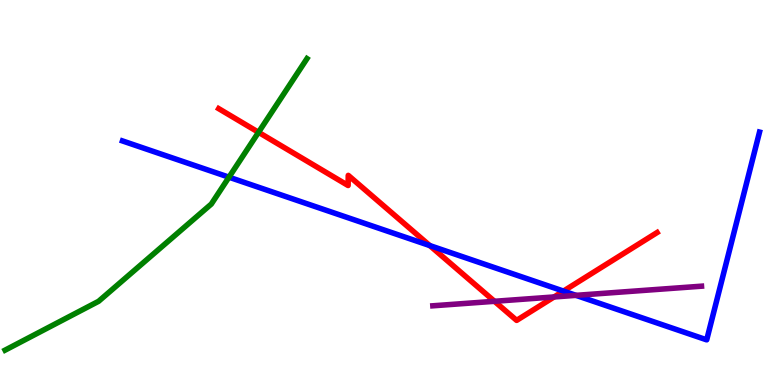[{'lines': ['blue', 'red'], 'intersections': [{'x': 5.55, 'y': 3.62}, {'x': 7.27, 'y': 2.44}]}, {'lines': ['green', 'red'], 'intersections': [{'x': 3.34, 'y': 6.56}]}, {'lines': ['purple', 'red'], 'intersections': [{'x': 6.38, 'y': 2.17}, {'x': 7.15, 'y': 2.29}]}, {'lines': ['blue', 'green'], 'intersections': [{'x': 2.95, 'y': 5.4}]}, {'lines': ['blue', 'purple'], 'intersections': [{'x': 7.43, 'y': 2.33}]}, {'lines': ['green', 'purple'], 'intersections': []}]